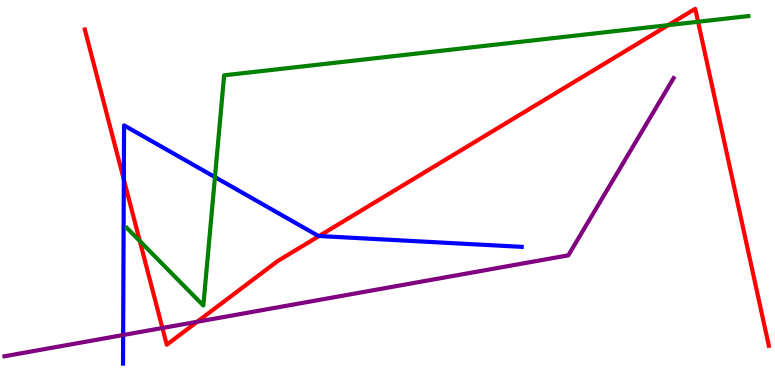[{'lines': ['blue', 'red'], 'intersections': [{'x': 1.6, 'y': 5.34}, {'x': 4.12, 'y': 3.87}]}, {'lines': ['green', 'red'], 'intersections': [{'x': 1.8, 'y': 3.74}, {'x': 8.62, 'y': 9.35}, {'x': 9.01, 'y': 9.43}]}, {'lines': ['purple', 'red'], 'intersections': [{'x': 2.1, 'y': 1.48}, {'x': 2.54, 'y': 1.64}]}, {'lines': ['blue', 'green'], 'intersections': [{'x': 2.77, 'y': 5.4}]}, {'lines': ['blue', 'purple'], 'intersections': [{'x': 1.59, 'y': 1.3}]}, {'lines': ['green', 'purple'], 'intersections': []}]